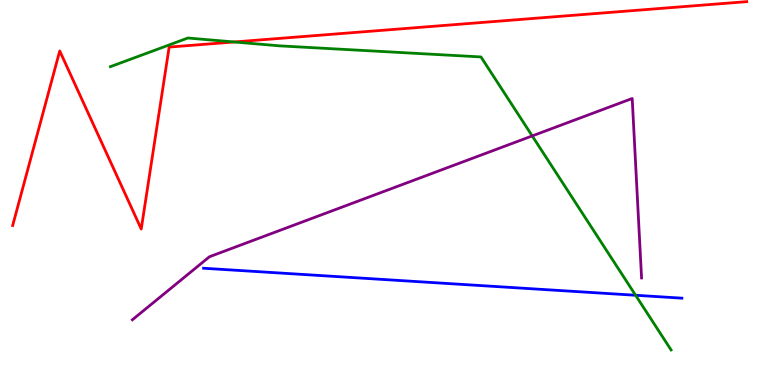[{'lines': ['blue', 'red'], 'intersections': []}, {'lines': ['green', 'red'], 'intersections': [{'x': 3.02, 'y': 8.91}]}, {'lines': ['purple', 'red'], 'intersections': []}, {'lines': ['blue', 'green'], 'intersections': [{'x': 8.2, 'y': 2.33}]}, {'lines': ['blue', 'purple'], 'intersections': []}, {'lines': ['green', 'purple'], 'intersections': [{'x': 6.87, 'y': 6.47}]}]